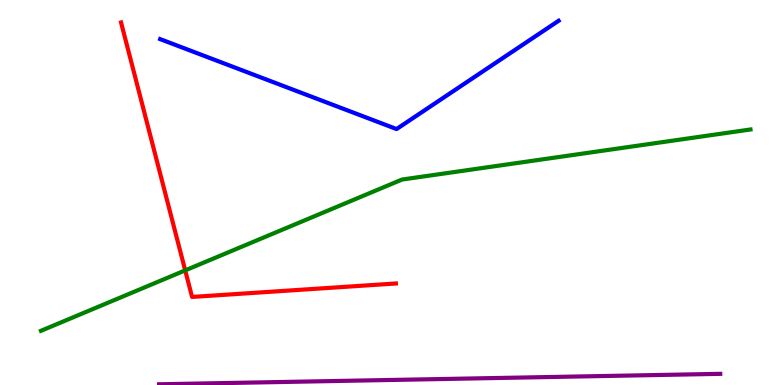[{'lines': ['blue', 'red'], 'intersections': []}, {'lines': ['green', 'red'], 'intersections': [{'x': 2.39, 'y': 2.98}]}, {'lines': ['purple', 'red'], 'intersections': []}, {'lines': ['blue', 'green'], 'intersections': []}, {'lines': ['blue', 'purple'], 'intersections': []}, {'lines': ['green', 'purple'], 'intersections': []}]